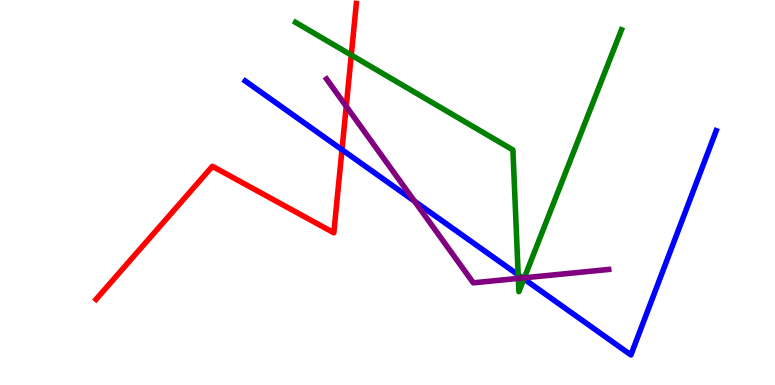[{'lines': ['blue', 'red'], 'intersections': [{'x': 4.41, 'y': 6.11}]}, {'lines': ['green', 'red'], 'intersections': [{'x': 4.53, 'y': 8.57}]}, {'lines': ['purple', 'red'], 'intersections': [{'x': 4.47, 'y': 7.24}]}, {'lines': ['blue', 'green'], 'intersections': [{'x': 6.69, 'y': 2.86}, {'x': 6.76, 'y': 2.76}]}, {'lines': ['blue', 'purple'], 'intersections': [{'x': 5.35, 'y': 4.77}, {'x': 6.74, 'y': 2.78}]}, {'lines': ['green', 'purple'], 'intersections': [{'x': 6.69, 'y': 2.77}, {'x': 6.77, 'y': 2.78}]}]